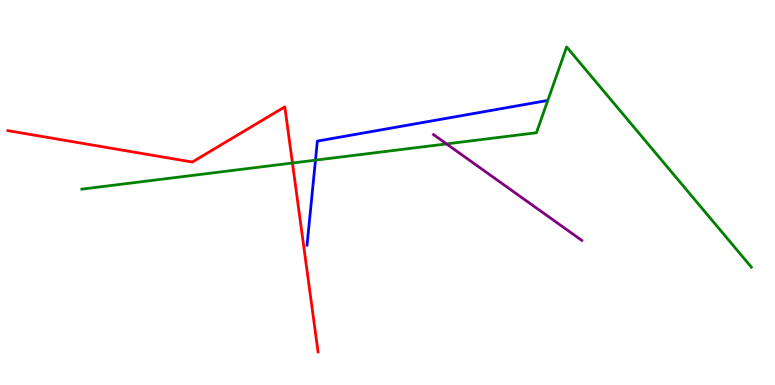[{'lines': ['blue', 'red'], 'intersections': []}, {'lines': ['green', 'red'], 'intersections': [{'x': 3.77, 'y': 5.77}]}, {'lines': ['purple', 'red'], 'intersections': []}, {'lines': ['blue', 'green'], 'intersections': [{'x': 4.07, 'y': 5.84}]}, {'lines': ['blue', 'purple'], 'intersections': []}, {'lines': ['green', 'purple'], 'intersections': [{'x': 5.76, 'y': 6.26}]}]